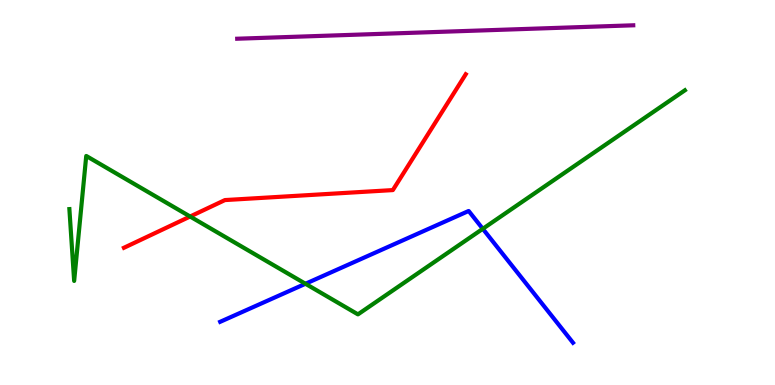[{'lines': ['blue', 'red'], 'intersections': []}, {'lines': ['green', 'red'], 'intersections': [{'x': 2.45, 'y': 4.38}]}, {'lines': ['purple', 'red'], 'intersections': []}, {'lines': ['blue', 'green'], 'intersections': [{'x': 3.94, 'y': 2.63}, {'x': 6.23, 'y': 4.06}]}, {'lines': ['blue', 'purple'], 'intersections': []}, {'lines': ['green', 'purple'], 'intersections': []}]